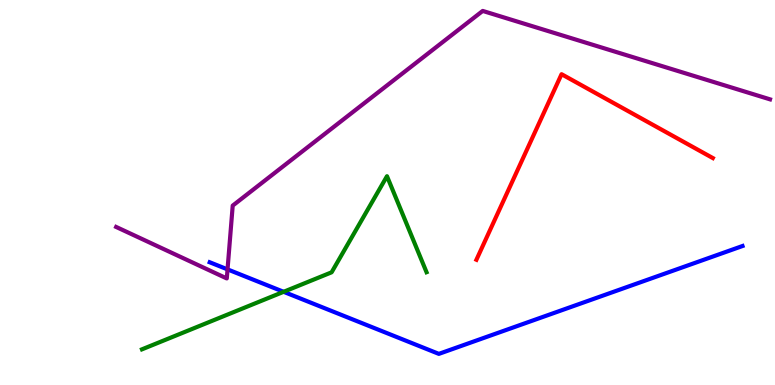[{'lines': ['blue', 'red'], 'intersections': []}, {'lines': ['green', 'red'], 'intersections': []}, {'lines': ['purple', 'red'], 'intersections': []}, {'lines': ['blue', 'green'], 'intersections': [{'x': 3.66, 'y': 2.42}]}, {'lines': ['blue', 'purple'], 'intersections': [{'x': 2.94, 'y': 3.0}]}, {'lines': ['green', 'purple'], 'intersections': []}]